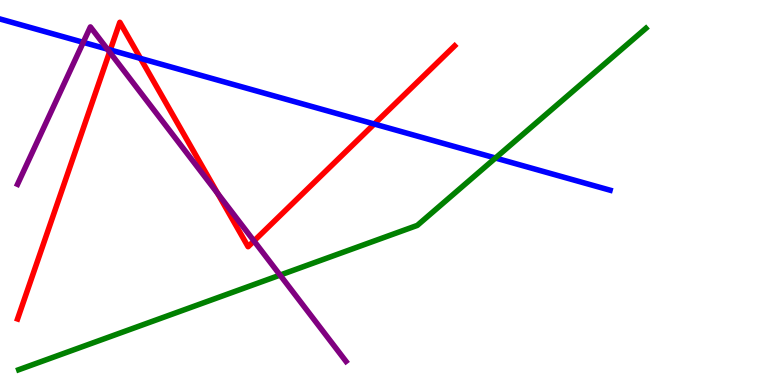[{'lines': ['blue', 'red'], 'intersections': [{'x': 1.42, 'y': 8.7}, {'x': 1.81, 'y': 8.48}, {'x': 4.83, 'y': 6.78}]}, {'lines': ['green', 'red'], 'intersections': []}, {'lines': ['purple', 'red'], 'intersections': [{'x': 1.41, 'y': 8.65}, {'x': 2.81, 'y': 4.98}, {'x': 3.28, 'y': 3.74}]}, {'lines': ['blue', 'green'], 'intersections': [{'x': 6.39, 'y': 5.9}]}, {'lines': ['blue', 'purple'], 'intersections': [{'x': 1.07, 'y': 8.9}, {'x': 1.39, 'y': 8.72}]}, {'lines': ['green', 'purple'], 'intersections': [{'x': 3.61, 'y': 2.85}]}]